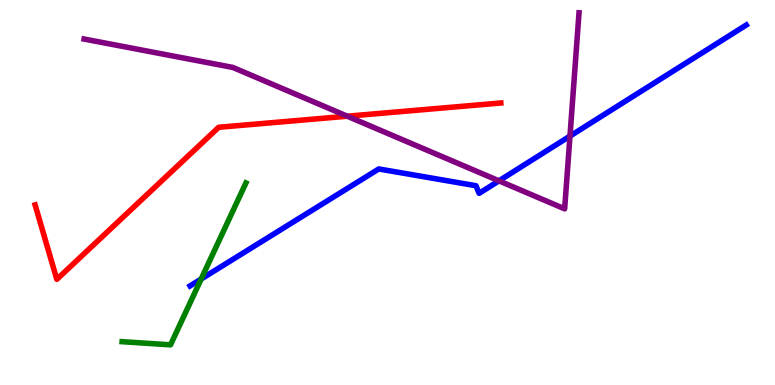[{'lines': ['blue', 'red'], 'intersections': []}, {'lines': ['green', 'red'], 'intersections': []}, {'lines': ['purple', 'red'], 'intersections': [{'x': 4.48, 'y': 6.98}]}, {'lines': ['blue', 'green'], 'intersections': [{'x': 2.6, 'y': 2.75}]}, {'lines': ['blue', 'purple'], 'intersections': [{'x': 6.44, 'y': 5.3}, {'x': 7.35, 'y': 6.47}]}, {'lines': ['green', 'purple'], 'intersections': []}]